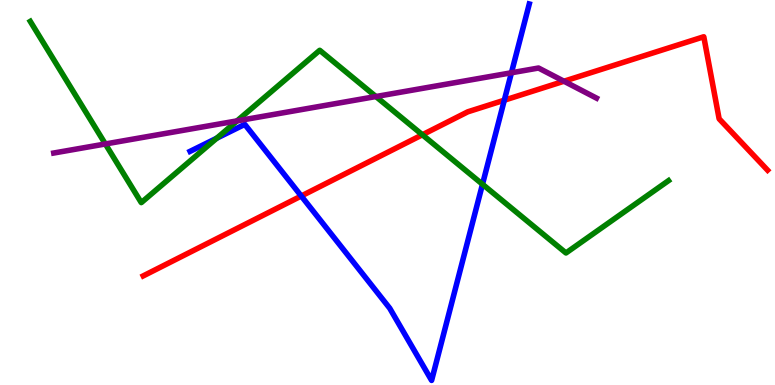[{'lines': ['blue', 'red'], 'intersections': [{'x': 3.89, 'y': 4.91}, {'x': 6.51, 'y': 7.4}]}, {'lines': ['green', 'red'], 'intersections': [{'x': 5.45, 'y': 6.5}]}, {'lines': ['purple', 'red'], 'intersections': [{'x': 7.28, 'y': 7.89}]}, {'lines': ['blue', 'green'], 'intersections': [{'x': 2.8, 'y': 6.41}, {'x': 6.23, 'y': 5.21}]}, {'lines': ['blue', 'purple'], 'intersections': [{'x': 6.6, 'y': 8.11}]}, {'lines': ['green', 'purple'], 'intersections': [{'x': 1.36, 'y': 6.26}, {'x': 3.06, 'y': 6.86}, {'x': 4.85, 'y': 7.49}]}]